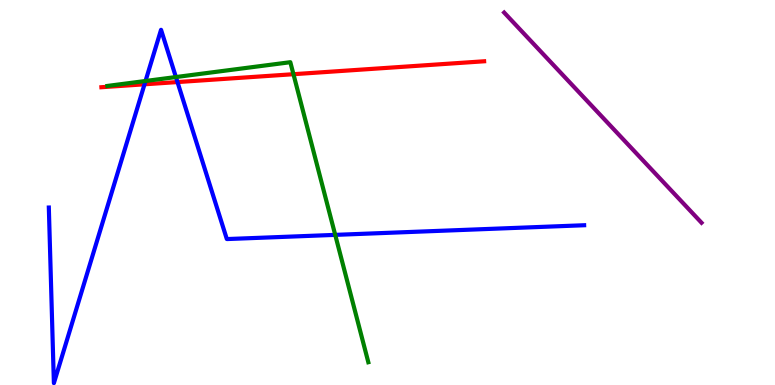[{'lines': ['blue', 'red'], 'intersections': [{'x': 1.86, 'y': 7.81}, {'x': 2.29, 'y': 7.87}]}, {'lines': ['green', 'red'], 'intersections': [{'x': 3.79, 'y': 8.07}]}, {'lines': ['purple', 'red'], 'intersections': []}, {'lines': ['blue', 'green'], 'intersections': [{'x': 1.88, 'y': 7.9}, {'x': 2.27, 'y': 8.0}, {'x': 4.33, 'y': 3.9}]}, {'lines': ['blue', 'purple'], 'intersections': []}, {'lines': ['green', 'purple'], 'intersections': []}]